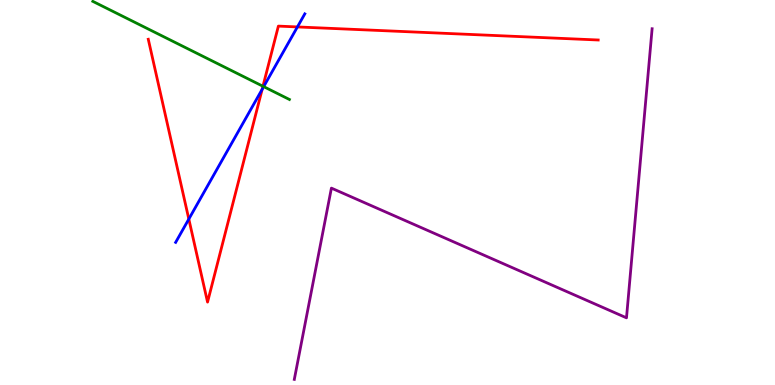[{'lines': ['blue', 'red'], 'intersections': [{'x': 2.44, 'y': 4.31}, {'x': 3.38, 'y': 7.68}, {'x': 3.84, 'y': 9.3}]}, {'lines': ['green', 'red'], 'intersections': [{'x': 3.39, 'y': 7.76}]}, {'lines': ['purple', 'red'], 'intersections': []}, {'lines': ['blue', 'green'], 'intersections': [{'x': 3.4, 'y': 7.75}]}, {'lines': ['blue', 'purple'], 'intersections': []}, {'lines': ['green', 'purple'], 'intersections': []}]